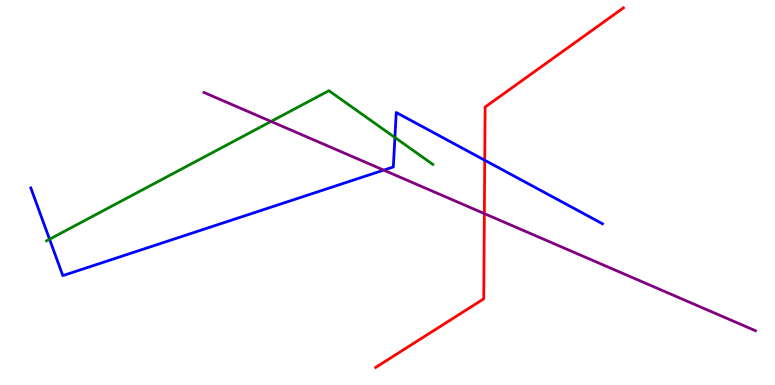[{'lines': ['blue', 'red'], 'intersections': [{'x': 6.25, 'y': 5.84}]}, {'lines': ['green', 'red'], 'intersections': []}, {'lines': ['purple', 'red'], 'intersections': [{'x': 6.25, 'y': 4.45}]}, {'lines': ['blue', 'green'], 'intersections': [{'x': 0.639, 'y': 3.79}, {'x': 5.1, 'y': 6.43}]}, {'lines': ['blue', 'purple'], 'intersections': [{'x': 4.95, 'y': 5.58}]}, {'lines': ['green', 'purple'], 'intersections': [{'x': 3.5, 'y': 6.85}]}]